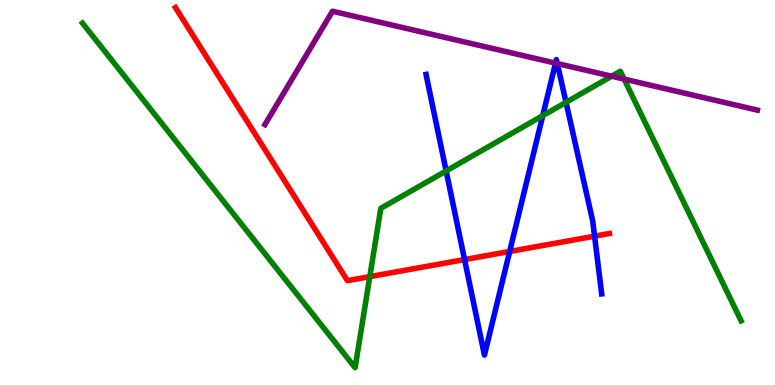[{'lines': ['blue', 'red'], 'intersections': [{'x': 5.99, 'y': 3.26}, {'x': 6.58, 'y': 3.47}, {'x': 7.67, 'y': 3.87}]}, {'lines': ['green', 'red'], 'intersections': [{'x': 4.77, 'y': 2.82}]}, {'lines': ['purple', 'red'], 'intersections': []}, {'lines': ['blue', 'green'], 'intersections': [{'x': 5.76, 'y': 5.56}, {'x': 7.0, 'y': 7.0}, {'x': 7.3, 'y': 7.34}]}, {'lines': ['blue', 'purple'], 'intersections': [{'x': 7.17, 'y': 8.36}, {'x': 7.19, 'y': 8.35}]}, {'lines': ['green', 'purple'], 'intersections': [{'x': 7.89, 'y': 8.02}, {'x': 8.05, 'y': 7.95}]}]